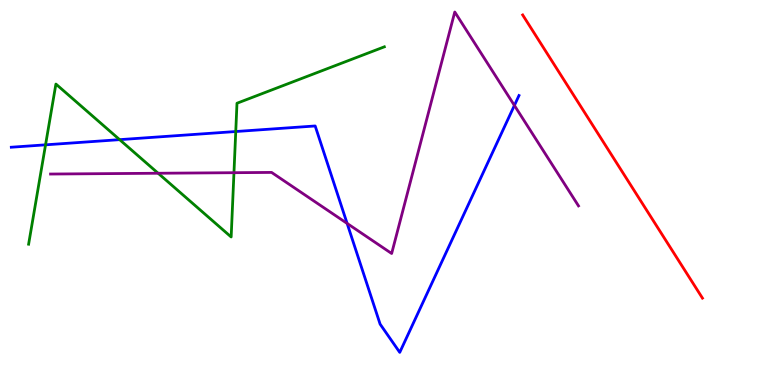[{'lines': ['blue', 'red'], 'intersections': []}, {'lines': ['green', 'red'], 'intersections': []}, {'lines': ['purple', 'red'], 'intersections': []}, {'lines': ['blue', 'green'], 'intersections': [{'x': 0.588, 'y': 6.24}, {'x': 1.54, 'y': 6.37}, {'x': 3.04, 'y': 6.58}]}, {'lines': ['blue', 'purple'], 'intersections': [{'x': 4.48, 'y': 4.2}, {'x': 6.64, 'y': 7.26}]}, {'lines': ['green', 'purple'], 'intersections': [{'x': 2.04, 'y': 5.5}, {'x': 3.02, 'y': 5.51}]}]